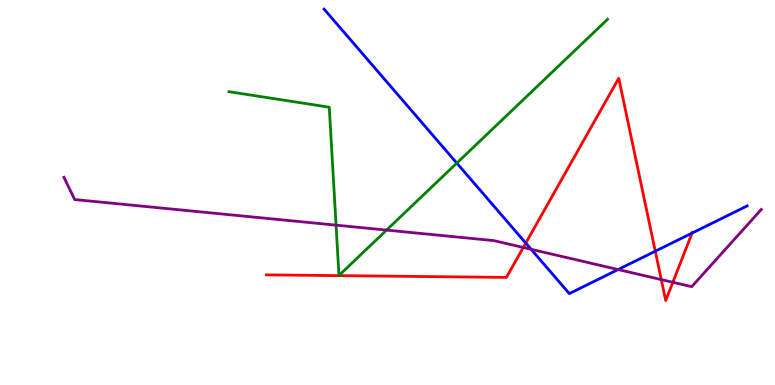[{'lines': ['blue', 'red'], 'intersections': [{'x': 6.78, 'y': 3.69}, {'x': 8.46, 'y': 3.48}, {'x': 8.93, 'y': 3.95}]}, {'lines': ['green', 'red'], 'intersections': []}, {'lines': ['purple', 'red'], 'intersections': [{'x': 6.75, 'y': 3.57}, {'x': 8.53, 'y': 2.74}, {'x': 8.68, 'y': 2.67}]}, {'lines': ['blue', 'green'], 'intersections': [{'x': 5.89, 'y': 5.76}]}, {'lines': ['blue', 'purple'], 'intersections': [{'x': 6.85, 'y': 3.52}, {'x': 7.98, 'y': 3.0}]}, {'lines': ['green', 'purple'], 'intersections': [{'x': 4.34, 'y': 4.15}, {'x': 4.99, 'y': 4.02}]}]